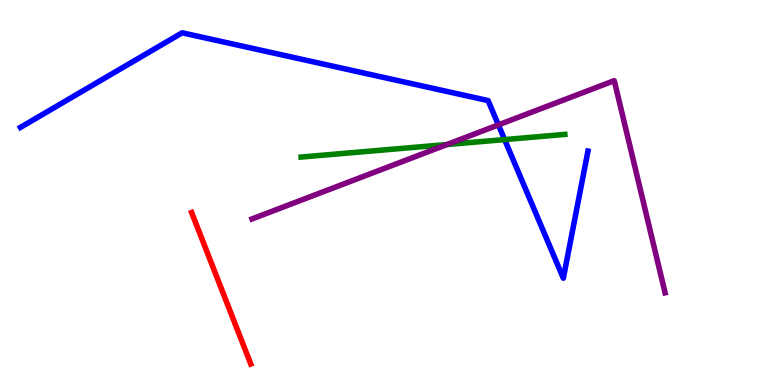[{'lines': ['blue', 'red'], 'intersections': []}, {'lines': ['green', 'red'], 'intersections': []}, {'lines': ['purple', 'red'], 'intersections': []}, {'lines': ['blue', 'green'], 'intersections': [{'x': 6.51, 'y': 6.37}]}, {'lines': ['blue', 'purple'], 'intersections': [{'x': 6.43, 'y': 6.76}]}, {'lines': ['green', 'purple'], 'intersections': [{'x': 5.77, 'y': 6.25}]}]